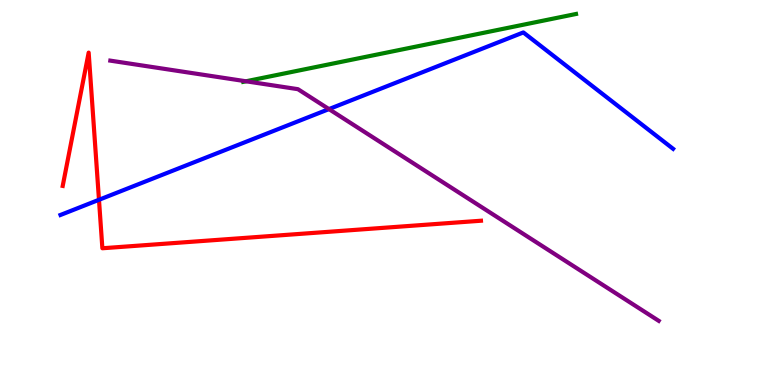[{'lines': ['blue', 'red'], 'intersections': [{'x': 1.28, 'y': 4.81}]}, {'lines': ['green', 'red'], 'intersections': []}, {'lines': ['purple', 'red'], 'intersections': []}, {'lines': ['blue', 'green'], 'intersections': []}, {'lines': ['blue', 'purple'], 'intersections': [{'x': 4.24, 'y': 7.17}]}, {'lines': ['green', 'purple'], 'intersections': [{'x': 3.17, 'y': 7.89}]}]